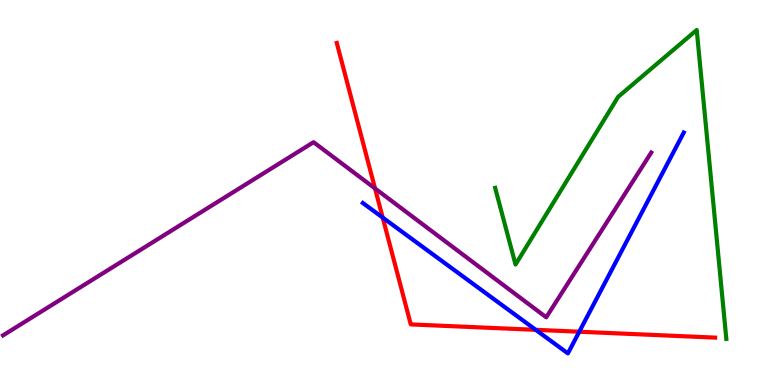[{'lines': ['blue', 'red'], 'intersections': [{'x': 4.94, 'y': 4.35}, {'x': 6.91, 'y': 1.43}, {'x': 7.47, 'y': 1.38}]}, {'lines': ['green', 'red'], 'intersections': []}, {'lines': ['purple', 'red'], 'intersections': [{'x': 4.84, 'y': 5.11}]}, {'lines': ['blue', 'green'], 'intersections': []}, {'lines': ['blue', 'purple'], 'intersections': []}, {'lines': ['green', 'purple'], 'intersections': []}]